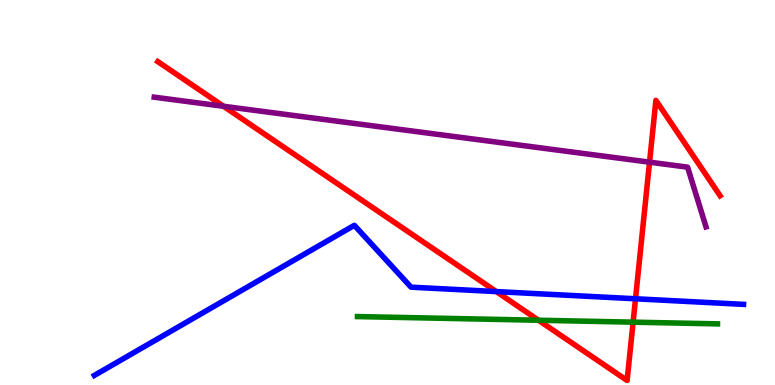[{'lines': ['blue', 'red'], 'intersections': [{'x': 6.4, 'y': 2.43}, {'x': 8.2, 'y': 2.24}]}, {'lines': ['green', 'red'], 'intersections': [{'x': 6.95, 'y': 1.68}, {'x': 8.17, 'y': 1.63}]}, {'lines': ['purple', 'red'], 'intersections': [{'x': 2.88, 'y': 7.24}, {'x': 8.38, 'y': 5.79}]}, {'lines': ['blue', 'green'], 'intersections': []}, {'lines': ['blue', 'purple'], 'intersections': []}, {'lines': ['green', 'purple'], 'intersections': []}]